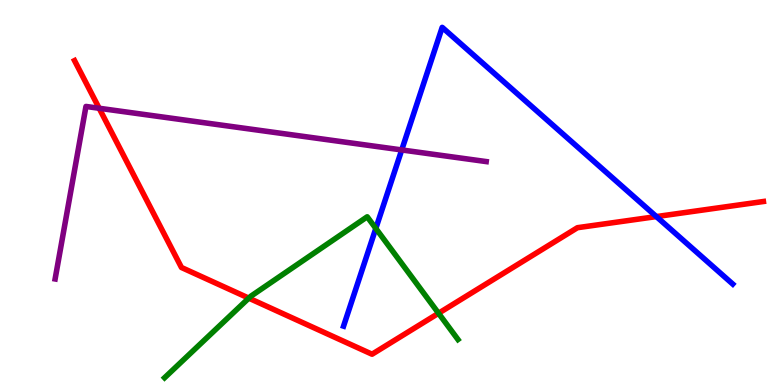[{'lines': ['blue', 'red'], 'intersections': [{'x': 8.47, 'y': 4.37}]}, {'lines': ['green', 'red'], 'intersections': [{'x': 3.21, 'y': 2.26}, {'x': 5.66, 'y': 1.86}]}, {'lines': ['purple', 'red'], 'intersections': [{'x': 1.28, 'y': 7.19}]}, {'lines': ['blue', 'green'], 'intersections': [{'x': 4.85, 'y': 4.07}]}, {'lines': ['blue', 'purple'], 'intersections': [{'x': 5.18, 'y': 6.11}]}, {'lines': ['green', 'purple'], 'intersections': []}]